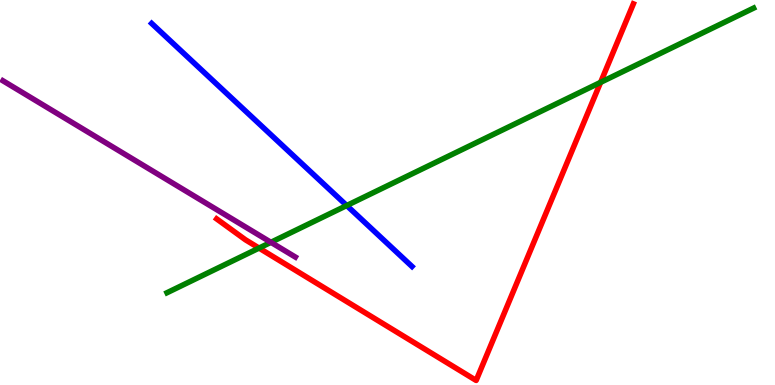[{'lines': ['blue', 'red'], 'intersections': []}, {'lines': ['green', 'red'], 'intersections': [{'x': 3.34, 'y': 3.56}, {'x': 7.75, 'y': 7.86}]}, {'lines': ['purple', 'red'], 'intersections': []}, {'lines': ['blue', 'green'], 'intersections': [{'x': 4.47, 'y': 4.66}]}, {'lines': ['blue', 'purple'], 'intersections': []}, {'lines': ['green', 'purple'], 'intersections': [{'x': 3.5, 'y': 3.71}]}]